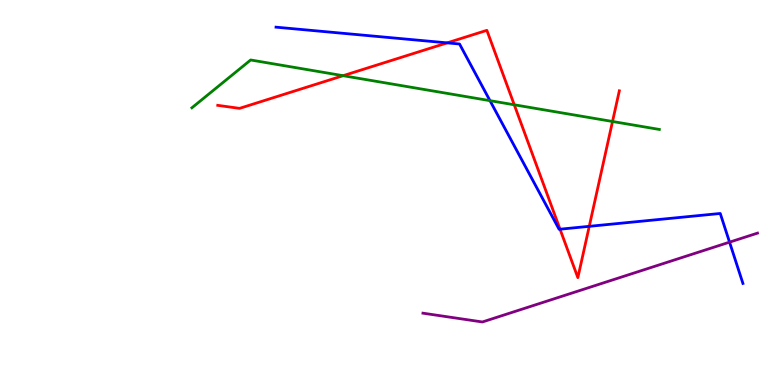[{'lines': ['blue', 'red'], 'intersections': [{'x': 5.77, 'y': 8.89}, {'x': 7.23, 'y': 4.05}, {'x': 7.6, 'y': 4.12}]}, {'lines': ['green', 'red'], 'intersections': [{'x': 4.43, 'y': 8.03}, {'x': 6.64, 'y': 7.28}, {'x': 7.9, 'y': 6.84}]}, {'lines': ['purple', 'red'], 'intersections': []}, {'lines': ['blue', 'green'], 'intersections': [{'x': 6.32, 'y': 7.39}]}, {'lines': ['blue', 'purple'], 'intersections': [{'x': 9.41, 'y': 3.71}]}, {'lines': ['green', 'purple'], 'intersections': []}]